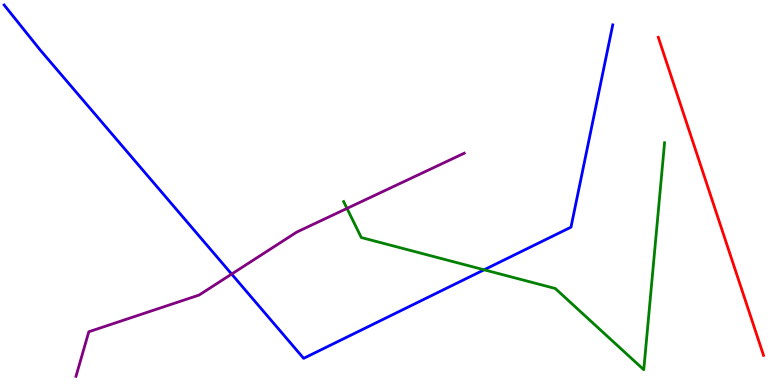[{'lines': ['blue', 'red'], 'intersections': []}, {'lines': ['green', 'red'], 'intersections': []}, {'lines': ['purple', 'red'], 'intersections': []}, {'lines': ['blue', 'green'], 'intersections': [{'x': 6.25, 'y': 2.99}]}, {'lines': ['blue', 'purple'], 'intersections': [{'x': 2.99, 'y': 2.88}]}, {'lines': ['green', 'purple'], 'intersections': [{'x': 4.48, 'y': 4.59}]}]